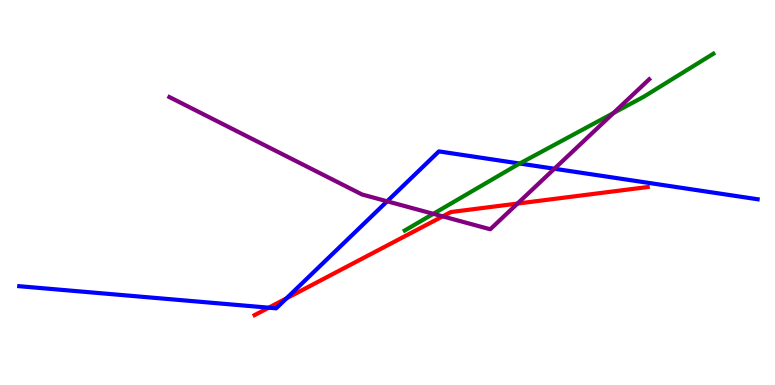[{'lines': ['blue', 'red'], 'intersections': [{'x': 3.47, 'y': 2.01}, {'x': 3.7, 'y': 2.25}]}, {'lines': ['green', 'red'], 'intersections': []}, {'lines': ['purple', 'red'], 'intersections': [{'x': 5.71, 'y': 4.38}, {'x': 6.68, 'y': 4.71}]}, {'lines': ['blue', 'green'], 'intersections': [{'x': 6.71, 'y': 5.75}]}, {'lines': ['blue', 'purple'], 'intersections': [{'x': 5.0, 'y': 4.77}, {'x': 7.15, 'y': 5.62}]}, {'lines': ['green', 'purple'], 'intersections': [{'x': 5.59, 'y': 4.45}, {'x': 7.91, 'y': 7.06}]}]